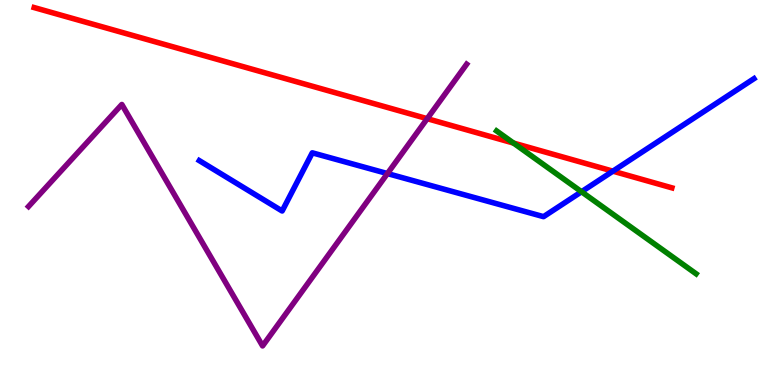[{'lines': ['blue', 'red'], 'intersections': [{'x': 7.91, 'y': 5.55}]}, {'lines': ['green', 'red'], 'intersections': [{'x': 6.63, 'y': 6.28}]}, {'lines': ['purple', 'red'], 'intersections': [{'x': 5.51, 'y': 6.92}]}, {'lines': ['blue', 'green'], 'intersections': [{'x': 7.5, 'y': 5.02}]}, {'lines': ['blue', 'purple'], 'intersections': [{'x': 5.0, 'y': 5.49}]}, {'lines': ['green', 'purple'], 'intersections': []}]